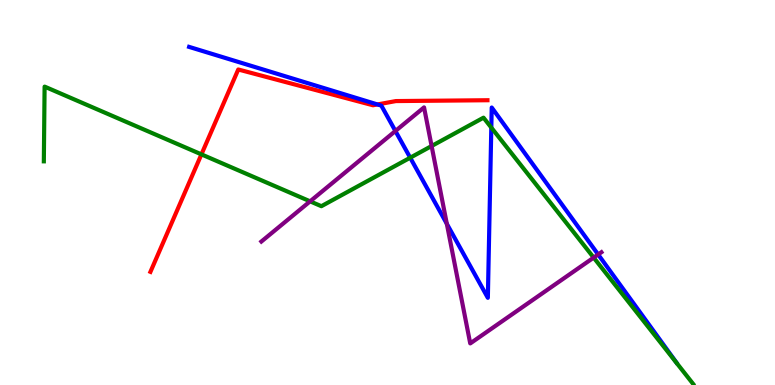[{'lines': ['blue', 'red'], 'intersections': [{'x': 4.87, 'y': 7.29}]}, {'lines': ['green', 'red'], 'intersections': [{'x': 2.6, 'y': 5.99}]}, {'lines': ['purple', 'red'], 'intersections': []}, {'lines': ['blue', 'green'], 'intersections': [{'x': 5.29, 'y': 5.9}, {'x': 6.34, 'y': 6.69}]}, {'lines': ['blue', 'purple'], 'intersections': [{'x': 5.1, 'y': 6.6}, {'x': 5.77, 'y': 4.19}, {'x': 7.72, 'y': 3.39}]}, {'lines': ['green', 'purple'], 'intersections': [{'x': 4.0, 'y': 4.77}, {'x': 5.57, 'y': 6.21}, {'x': 7.66, 'y': 3.31}]}]